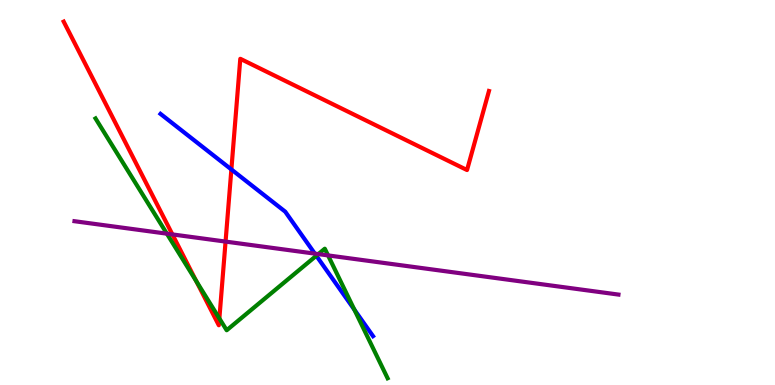[{'lines': ['blue', 'red'], 'intersections': [{'x': 2.99, 'y': 5.6}]}, {'lines': ['green', 'red'], 'intersections': [{'x': 2.53, 'y': 2.7}, {'x': 2.83, 'y': 1.73}]}, {'lines': ['purple', 'red'], 'intersections': [{'x': 2.22, 'y': 3.91}, {'x': 2.91, 'y': 3.73}]}, {'lines': ['blue', 'green'], 'intersections': [{'x': 4.08, 'y': 3.36}, {'x': 4.57, 'y': 1.96}]}, {'lines': ['blue', 'purple'], 'intersections': [{'x': 4.06, 'y': 3.41}]}, {'lines': ['green', 'purple'], 'intersections': [{'x': 2.15, 'y': 3.93}, {'x': 4.11, 'y': 3.4}, {'x': 4.23, 'y': 3.37}]}]